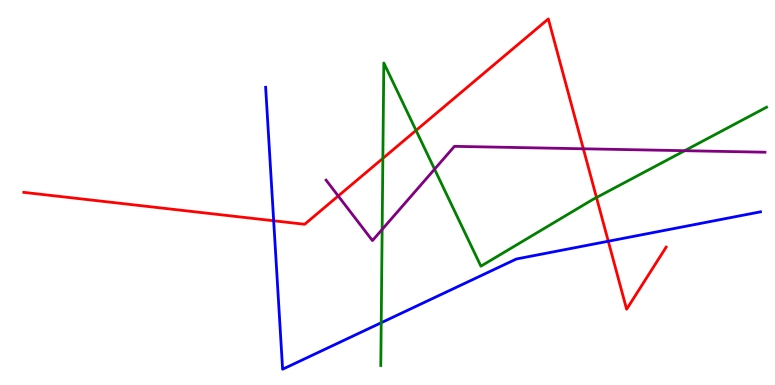[{'lines': ['blue', 'red'], 'intersections': [{'x': 3.53, 'y': 4.27}, {'x': 7.85, 'y': 3.73}]}, {'lines': ['green', 'red'], 'intersections': [{'x': 4.94, 'y': 5.89}, {'x': 5.37, 'y': 6.61}, {'x': 7.7, 'y': 4.87}]}, {'lines': ['purple', 'red'], 'intersections': [{'x': 4.36, 'y': 4.91}, {'x': 7.53, 'y': 6.14}]}, {'lines': ['blue', 'green'], 'intersections': [{'x': 4.92, 'y': 1.62}]}, {'lines': ['blue', 'purple'], 'intersections': []}, {'lines': ['green', 'purple'], 'intersections': [{'x': 4.93, 'y': 4.04}, {'x': 5.61, 'y': 5.61}, {'x': 8.83, 'y': 6.09}]}]